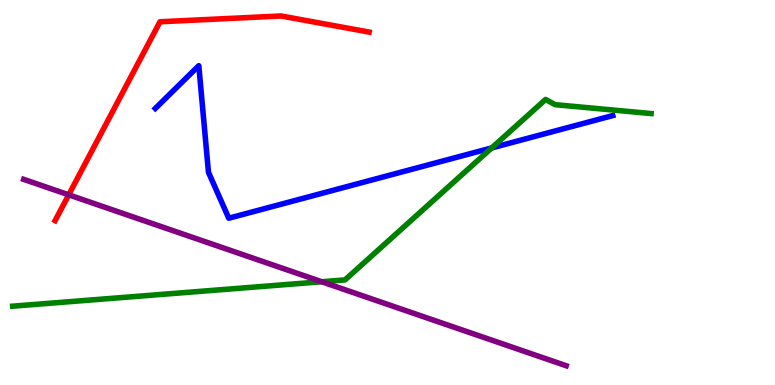[{'lines': ['blue', 'red'], 'intersections': []}, {'lines': ['green', 'red'], 'intersections': []}, {'lines': ['purple', 'red'], 'intersections': [{'x': 0.887, 'y': 4.94}]}, {'lines': ['blue', 'green'], 'intersections': [{'x': 6.34, 'y': 6.16}]}, {'lines': ['blue', 'purple'], 'intersections': []}, {'lines': ['green', 'purple'], 'intersections': [{'x': 4.15, 'y': 2.68}]}]